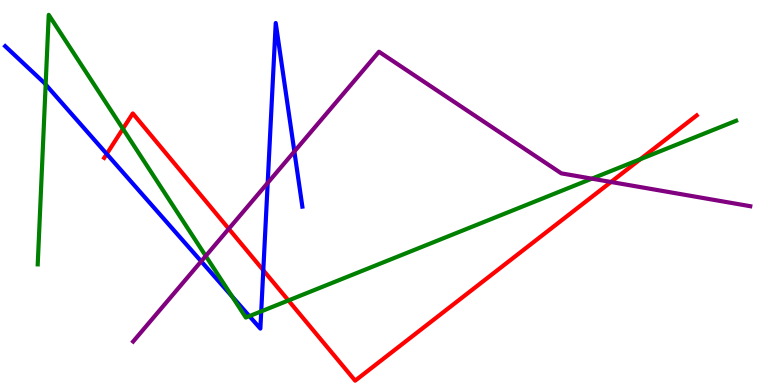[{'lines': ['blue', 'red'], 'intersections': [{'x': 1.38, 'y': 6.0}, {'x': 3.4, 'y': 2.98}]}, {'lines': ['green', 'red'], 'intersections': [{'x': 1.59, 'y': 6.66}, {'x': 3.72, 'y': 2.2}, {'x': 8.26, 'y': 5.86}]}, {'lines': ['purple', 'red'], 'intersections': [{'x': 2.95, 'y': 4.06}, {'x': 7.88, 'y': 5.27}]}, {'lines': ['blue', 'green'], 'intersections': [{'x': 0.589, 'y': 7.8}, {'x': 3.0, 'y': 2.3}, {'x': 3.22, 'y': 1.79}, {'x': 3.37, 'y': 1.91}]}, {'lines': ['blue', 'purple'], 'intersections': [{'x': 2.6, 'y': 3.21}, {'x': 3.45, 'y': 5.25}, {'x': 3.8, 'y': 6.07}]}, {'lines': ['green', 'purple'], 'intersections': [{'x': 2.65, 'y': 3.35}, {'x': 7.64, 'y': 5.36}]}]